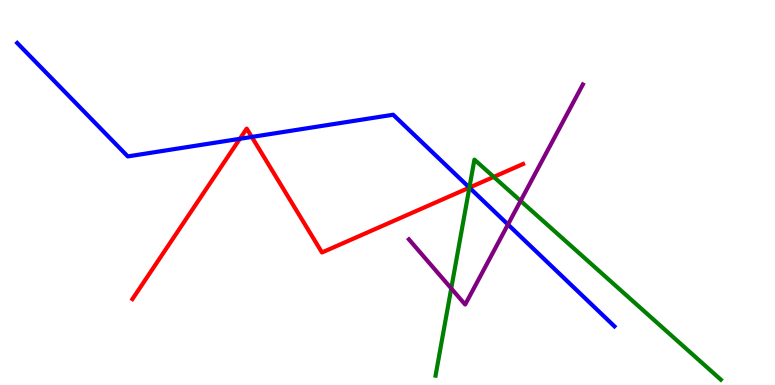[{'lines': ['blue', 'red'], 'intersections': [{'x': 3.09, 'y': 6.39}, {'x': 3.25, 'y': 6.44}, {'x': 6.06, 'y': 5.13}]}, {'lines': ['green', 'red'], 'intersections': [{'x': 6.06, 'y': 5.13}, {'x': 6.37, 'y': 5.41}]}, {'lines': ['purple', 'red'], 'intersections': []}, {'lines': ['blue', 'green'], 'intersections': [{'x': 6.06, 'y': 5.13}]}, {'lines': ['blue', 'purple'], 'intersections': [{'x': 6.55, 'y': 4.17}]}, {'lines': ['green', 'purple'], 'intersections': [{'x': 5.82, 'y': 2.51}, {'x': 6.72, 'y': 4.78}]}]